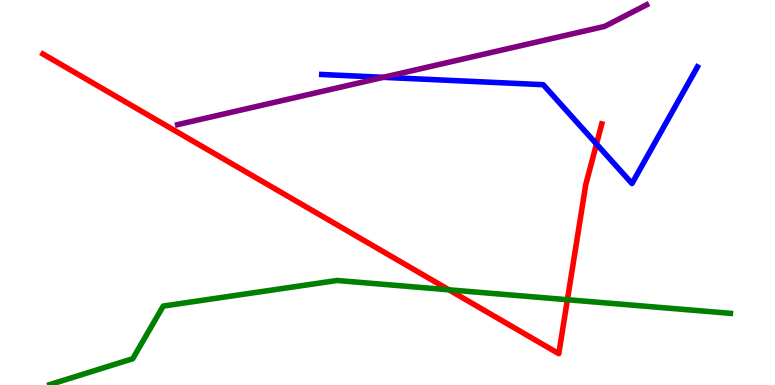[{'lines': ['blue', 'red'], 'intersections': [{'x': 7.7, 'y': 6.26}]}, {'lines': ['green', 'red'], 'intersections': [{'x': 5.79, 'y': 2.47}, {'x': 7.32, 'y': 2.22}]}, {'lines': ['purple', 'red'], 'intersections': []}, {'lines': ['blue', 'green'], 'intersections': []}, {'lines': ['blue', 'purple'], 'intersections': [{'x': 4.95, 'y': 7.99}]}, {'lines': ['green', 'purple'], 'intersections': []}]